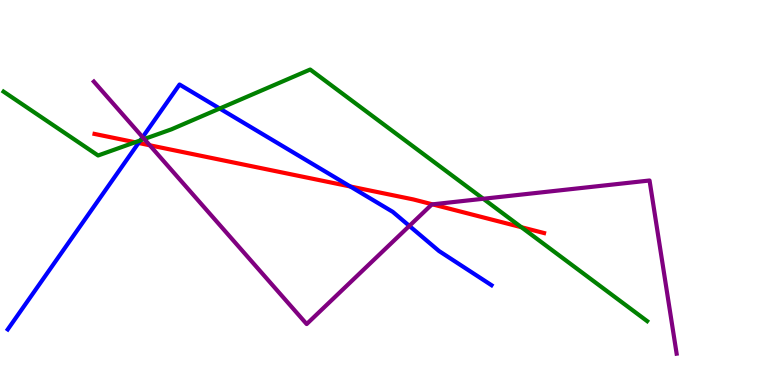[{'lines': ['blue', 'red'], 'intersections': [{'x': 1.79, 'y': 6.29}, {'x': 4.52, 'y': 5.16}]}, {'lines': ['green', 'red'], 'intersections': [{'x': 1.74, 'y': 6.3}, {'x': 6.73, 'y': 4.1}]}, {'lines': ['purple', 'red'], 'intersections': [{'x': 1.93, 'y': 6.23}, {'x': 5.58, 'y': 4.69}]}, {'lines': ['blue', 'green'], 'intersections': [{'x': 1.81, 'y': 6.35}, {'x': 2.84, 'y': 7.18}]}, {'lines': ['blue', 'purple'], 'intersections': [{'x': 1.84, 'y': 6.44}, {'x': 5.28, 'y': 4.13}]}, {'lines': ['green', 'purple'], 'intersections': [{'x': 1.86, 'y': 6.39}, {'x': 6.24, 'y': 4.84}]}]